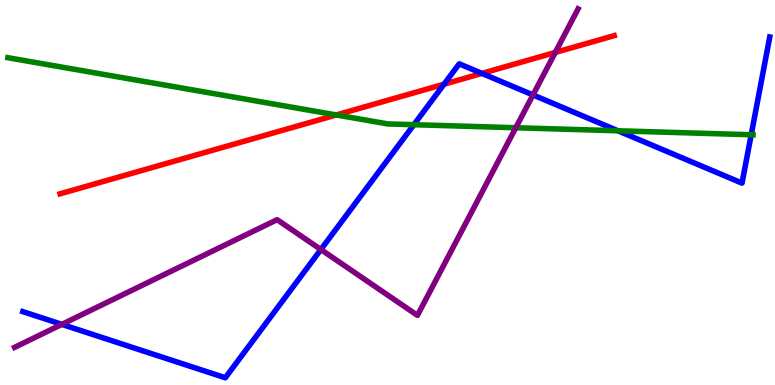[{'lines': ['blue', 'red'], 'intersections': [{'x': 5.73, 'y': 7.81}, {'x': 6.22, 'y': 8.09}]}, {'lines': ['green', 'red'], 'intersections': [{'x': 4.34, 'y': 7.01}]}, {'lines': ['purple', 'red'], 'intersections': [{'x': 7.16, 'y': 8.64}]}, {'lines': ['blue', 'green'], 'intersections': [{'x': 5.34, 'y': 6.76}, {'x': 7.97, 'y': 6.6}, {'x': 9.69, 'y': 6.5}]}, {'lines': ['blue', 'purple'], 'intersections': [{'x': 0.798, 'y': 1.57}, {'x': 4.14, 'y': 3.52}, {'x': 6.88, 'y': 7.53}]}, {'lines': ['green', 'purple'], 'intersections': [{'x': 6.66, 'y': 6.68}]}]